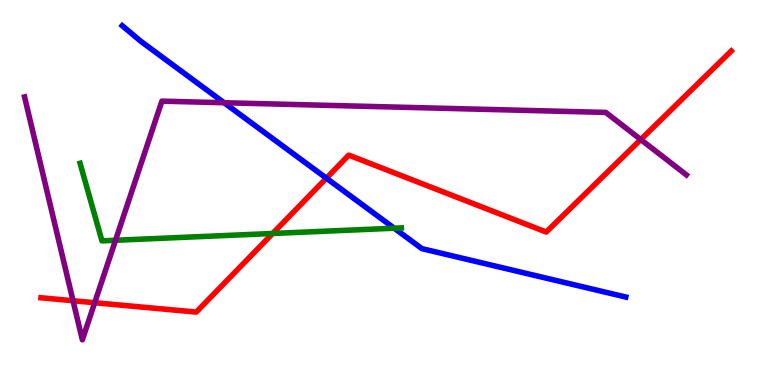[{'lines': ['blue', 'red'], 'intersections': [{'x': 4.21, 'y': 5.37}]}, {'lines': ['green', 'red'], 'intersections': [{'x': 3.52, 'y': 3.94}]}, {'lines': ['purple', 'red'], 'intersections': [{'x': 0.942, 'y': 2.19}, {'x': 1.22, 'y': 2.14}, {'x': 8.27, 'y': 6.38}]}, {'lines': ['blue', 'green'], 'intersections': [{'x': 5.09, 'y': 4.07}]}, {'lines': ['blue', 'purple'], 'intersections': [{'x': 2.89, 'y': 7.33}]}, {'lines': ['green', 'purple'], 'intersections': [{'x': 1.49, 'y': 3.76}]}]